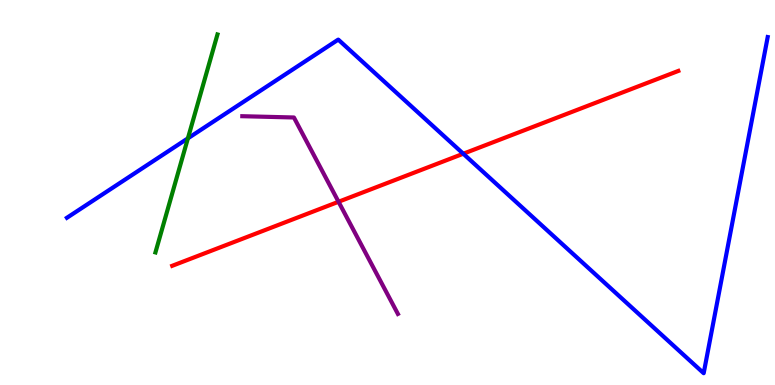[{'lines': ['blue', 'red'], 'intersections': [{'x': 5.98, 'y': 6.01}]}, {'lines': ['green', 'red'], 'intersections': []}, {'lines': ['purple', 'red'], 'intersections': [{'x': 4.37, 'y': 4.76}]}, {'lines': ['blue', 'green'], 'intersections': [{'x': 2.42, 'y': 6.41}]}, {'lines': ['blue', 'purple'], 'intersections': []}, {'lines': ['green', 'purple'], 'intersections': []}]